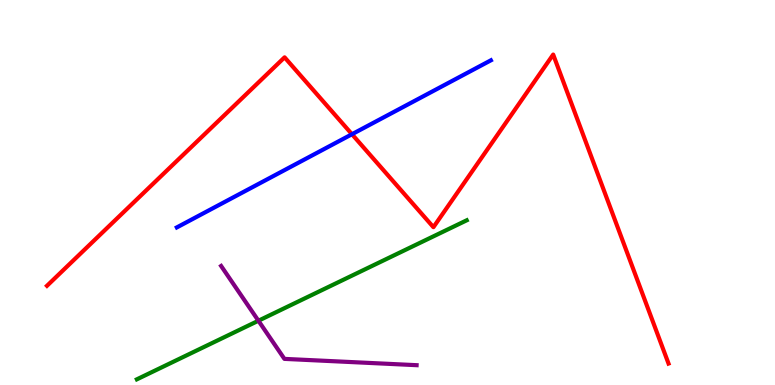[{'lines': ['blue', 'red'], 'intersections': [{'x': 4.54, 'y': 6.51}]}, {'lines': ['green', 'red'], 'intersections': []}, {'lines': ['purple', 'red'], 'intersections': []}, {'lines': ['blue', 'green'], 'intersections': []}, {'lines': ['blue', 'purple'], 'intersections': []}, {'lines': ['green', 'purple'], 'intersections': [{'x': 3.33, 'y': 1.67}]}]